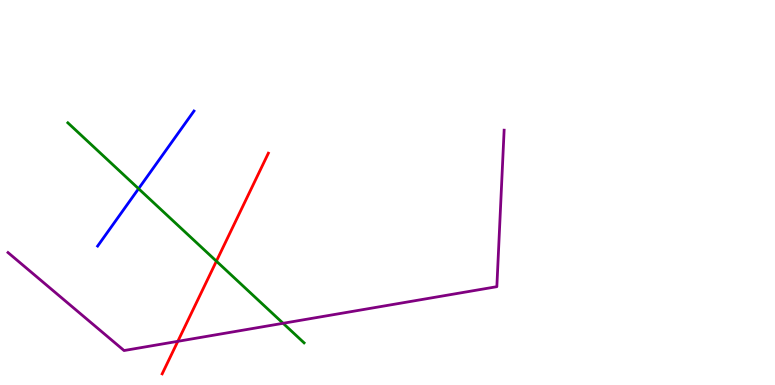[{'lines': ['blue', 'red'], 'intersections': []}, {'lines': ['green', 'red'], 'intersections': [{'x': 2.79, 'y': 3.22}]}, {'lines': ['purple', 'red'], 'intersections': [{'x': 2.29, 'y': 1.13}]}, {'lines': ['blue', 'green'], 'intersections': [{'x': 1.79, 'y': 5.1}]}, {'lines': ['blue', 'purple'], 'intersections': []}, {'lines': ['green', 'purple'], 'intersections': [{'x': 3.65, 'y': 1.6}]}]